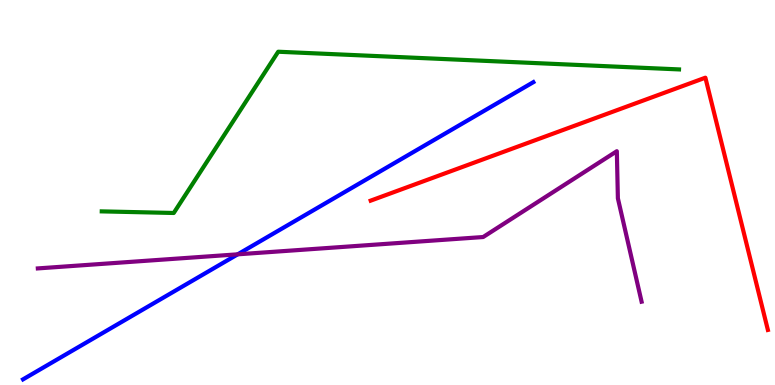[{'lines': ['blue', 'red'], 'intersections': []}, {'lines': ['green', 'red'], 'intersections': []}, {'lines': ['purple', 'red'], 'intersections': []}, {'lines': ['blue', 'green'], 'intersections': []}, {'lines': ['blue', 'purple'], 'intersections': [{'x': 3.07, 'y': 3.39}]}, {'lines': ['green', 'purple'], 'intersections': []}]